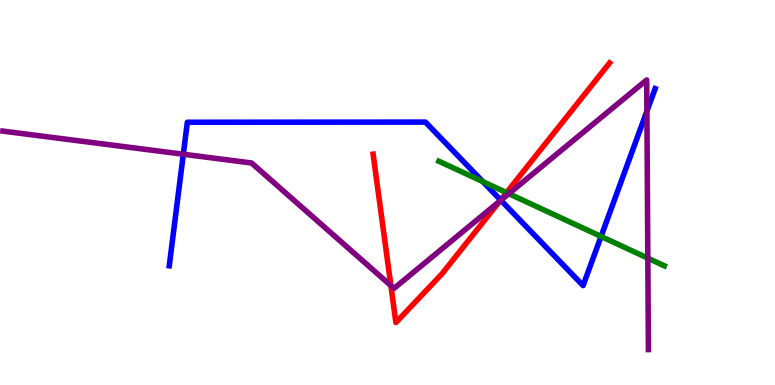[{'lines': ['blue', 'red'], 'intersections': [{'x': 6.46, 'y': 4.8}]}, {'lines': ['green', 'red'], 'intersections': [{'x': 6.54, 'y': 5.0}]}, {'lines': ['purple', 'red'], 'intersections': [{'x': 5.04, 'y': 2.58}, {'x': 6.45, 'y': 4.78}]}, {'lines': ['blue', 'green'], 'intersections': [{'x': 6.23, 'y': 5.28}, {'x': 7.76, 'y': 3.86}]}, {'lines': ['blue', 'purple'], 'intersections': [{'x': 2.37, 'y': 5.99}, {'x': 6.46, 'y': 4.8}, {'x': 8.35, 'y': 7.11}]}, {'lines': ['green', 'purple'], 'intersections': [{'x': 6.57, 'y': 4.97}, {'x': 8.36, 'y': 3.29}]}]